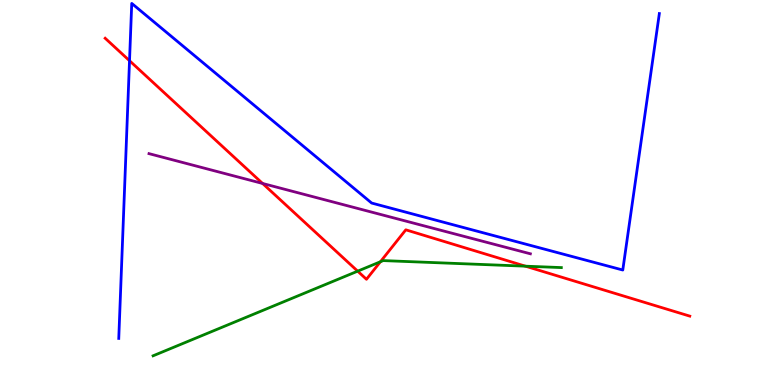[{'lines': ['blue', 'red'], 'intersections': [{'x': 1.67, 'y': 8.42}]}, {'lines': ['green', 'red'], 'intersections': [{'x': 4.62, 'y': 2.96}, {'x': 4.91, 'y': 3.2}, {'x': 6.78, 'y': 3.09}]}, {'lines': ['purple', 'red'], 'intersections': [{'x': 3.39, 'y': 5.23}]}, {'lines': ['blue', 'green'], 'intersections': []}, {'lines': ['blue', 'purple'], 'intersections': []}, {'lines': ['green', 'purple'], 'intersections': []}]